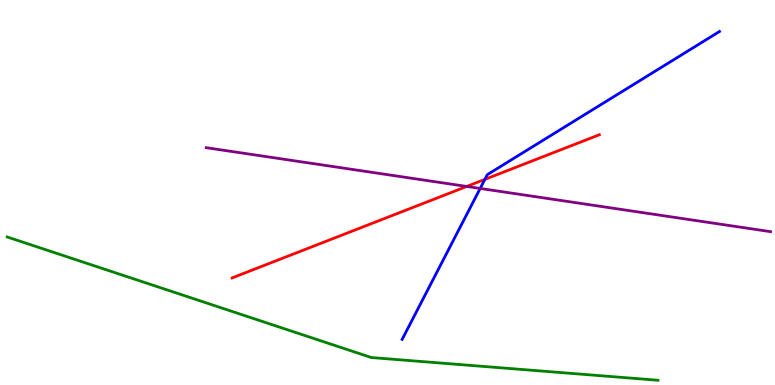[{'lines': ['blue', 'red'], 'intersections': [{'x': 6.26, 'y': 5.34}]}, {'lines': ['green', 'red'], 'intersections': []}, {'lines': ['purple', 'red'], 'intersections': [{'x': 6.02, 'y': 5.16}]}, {'lines': ['blue', 'green'], 'intersections': []}, {'lines': ['blue', 'purple'], 'intersections': [{'x': 6.2, 'y': 5.11}]}, {'lines': ['green', 'purple'], 'intersections': []}]